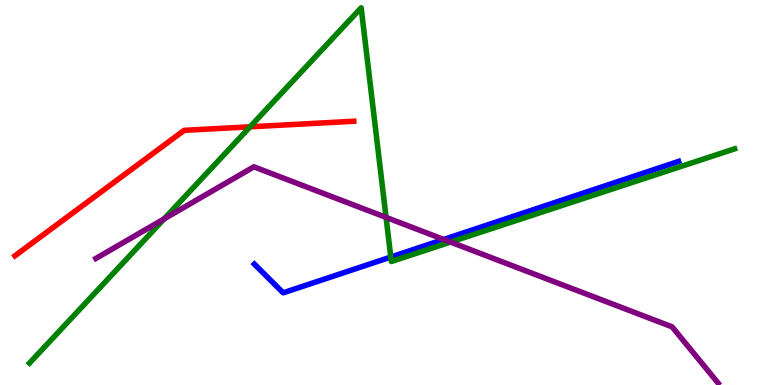[{'lines': ['blue', 'red'], 'intersections': []}, {'lines': ['green', 'red'], 'intersections': [{'x': 3.23, 'y': 6.71}]}, {'lines': ['purple', 'red'], 'intersections': []}, {'lines': ['blue', 'green'], 'intersections': [{'x': 5.04, 'y': 3.32}]}, {'lines': ['blue', 'purple'], 'intersections': [{'x': 5.73, 'y': 3.78}]}, {'lines': ['green', 'purple'], 'intersections': [{'x': 2.12, 'y': 4.31}, {'x': 4.98, 'y': 4.35}, {'x': 5.81, 'y': 3.71}]}]